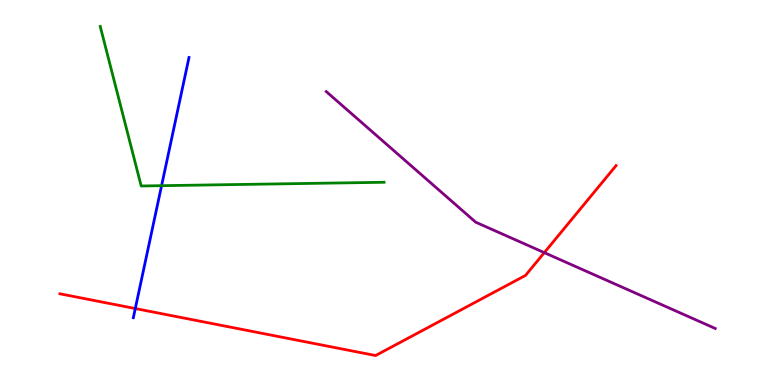[{'lines': ['blue', 'red'], 'intersections': [{'x': 1.75, 'y': 1.99}]}, {'lines': ['green', 'red'], 'intersections': []}, {'lines': ['purple', 'red'], 'intersections': [{'x': 7.02, 'y': 3.44}]}, {'lines': ['blue', 'green'], 'intersections': [{'x': 2.08, 'y': 5.18}]}, {'lines': ['blue', 'purple'], 'intersections': []}, {'lines': ['green', 'purple'], 'intersections': []}]